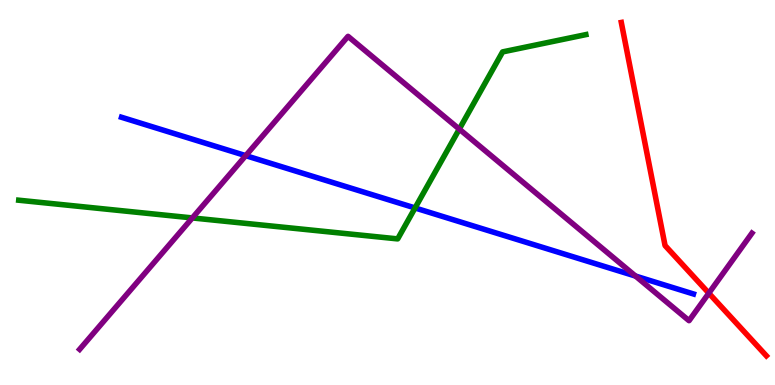[{'lines': ['blue', 'red'], 'intersections': []}, {'lines': ['green', 'red'], 'intersections': []}, {'lines': ['purple', 'red'], 'intersections': [{'x': 9.15, 'y': 2.39}]}, {'lines': ['blue', 'green'], 'intersections': [{'x': 5.36, 'y': 4.6}]}, {'lines': ['blue', 'purple'], 'intersections': [{'x': 3.17, 'y': 5.96}, {'x': 8.2, 'y': 2.83}]}, {'lines': ['green', 'purple'], 'intersections': [{'x': 2.48, 'y': 4.34}, {'x': 5.93, 'y': 6.65}]}]